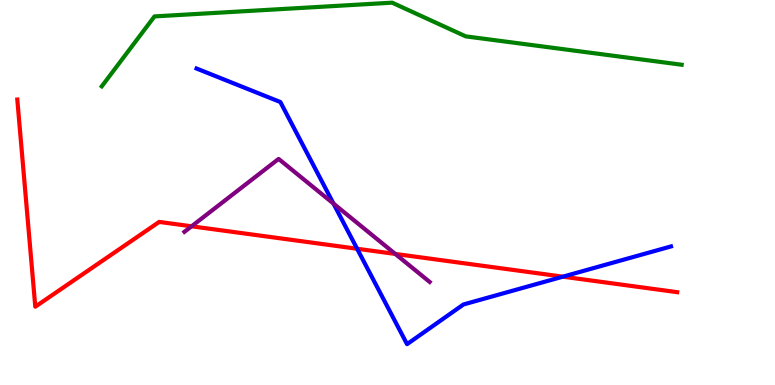[{'lines': ['blue', 'red'], 'intersections': [{'x': 4.61, 'y': 3.54}, {'x': 7.26, 'y': 2.81}]}, {'lines': ['green', 'red'], 'intersections': []}, {'lines': ['purple', 'red'], 'intersections': [{'x': 2.47, 'y': 4.12}, {'x': 5.1, 'y': 3.4}]}, {'lines': ['blue', 'green'], 'intersections': []}, {'lines': ['blue', 'purple'], 'intersections': [{'x': 4.3, 'y': 4.71}]}, {'lines': ['green', 'purple'], 'intersections': []}]